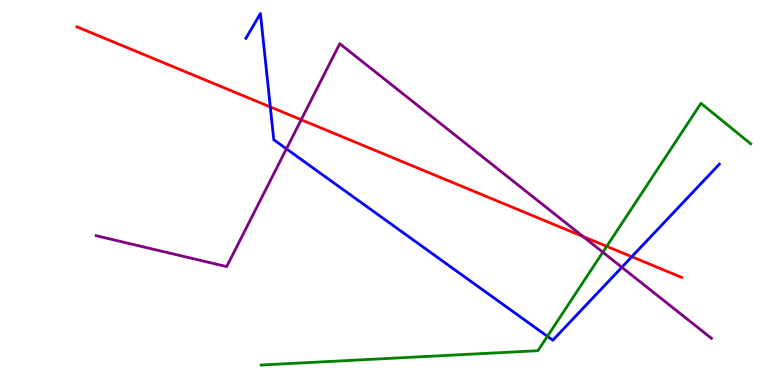[{'lines': ['blue', 'red'], 'intersections': [{'x': 3.49, 'y': 7.22}, {'x': 8.15, 'y': 3.33}]}, {'lines': ['green', 'red'], 'intersections': [{'x': 7.83, 'y': 3.6}]}, {'lines': ['purple', 'red'], 'intersections': [{'x': 3.89, 'y': 6.89}, {'x': 7.52, 'y': 3.86}]}, {'lines': ['blue', 'green'], 'intersections': [{'x': 7.06, 'y': 1.26}]}, {'lines': ['blue', 'purple'], 'intersections': [{'x': 3.7, 'y': 6.13}, {'x': 8.02, 'y': 3.06}]}, {'lines': ['green', 'purple'], 'intersections': [{'x': 7.78, 'y': 3.45}]}]